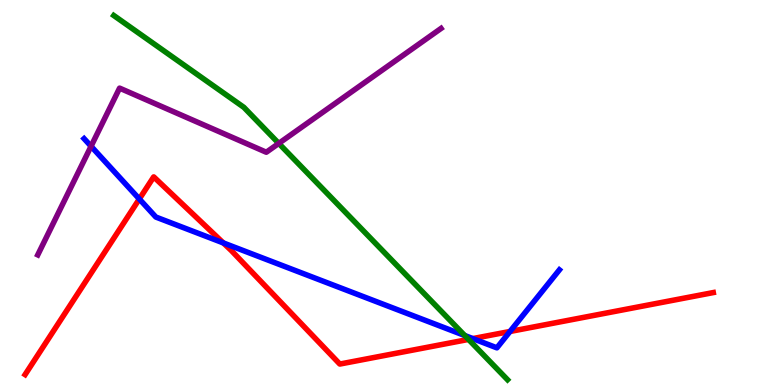[{'lines': ['blue', 'red'], 'intersections': [{'x': 1.8, 'y': 4.83}, {'x': 2.88, 'y': 3.69}, {'x': 6.1, 'y': 1.21}, {'x': 6.58, 'y': 1.39}]}, {'lines': ['green', 'red'], 'intersections': [{'x': 6.05, 'y': 1.18}]}, {'lines': ['purple', 'red'], 'intersections': []}, {'lines': ['blue', 'green'], 'intersections': [{'x': 6.0, 'y': 1.29}]}, {'lines': ['blue', 'purple'], 'intersections': [{'x': 1.17, 'y': 6.2}]}, {'lines': ['green', 'purple'], 'intersections': [{'x': 3.6, 'y': 6.28}]}]